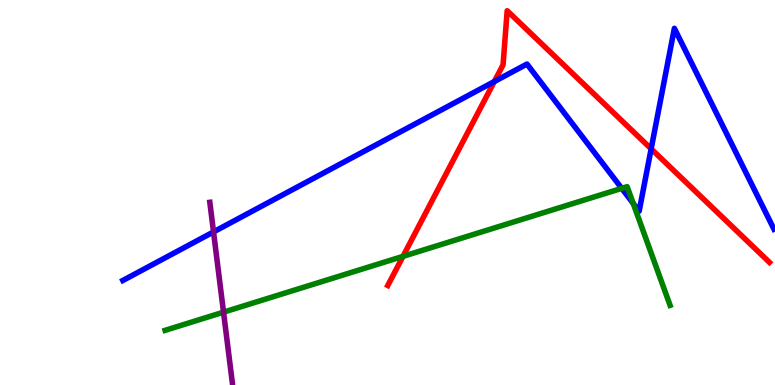[{'lines': ['blue', 'red'], 'intersections': [{'x': 6.38, 'y': 7.88}, {'x': 8.4, 'y': 6.13}]}, {'lines': ['green', 'red'], 'intersections': [{'x': 5.2, 'y': 3.34}]}, {'lines': ['purple', 'red'], 'intersections': []}, {'lines': ['blue', 'green'], 'intersections': [{'x': 8.02, 'y': 5.11}, {'x': 8.17, 'y': 4.72}]}, {'lines': ['blue', 'purple'], 'intersections': [{'x': 2.76, 'y': 3.98}]}, {'lines': ['green', 'purple'], 'intersections': [{'x': 2.88, 'y': 1.89}]}]